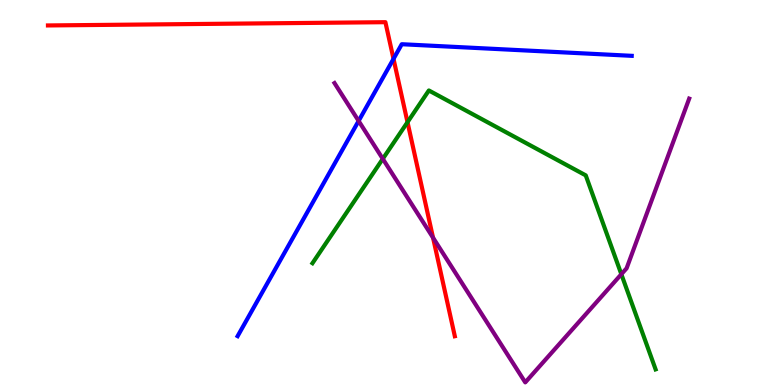[{'lines': ['blue', 'red'], 'intersections': [{'x': 5.08, 'y': 8.47}]}, {'lines': ['green', 'red'], 'intersections': [{'x': 5.26, 'y': 6.83}]}, {'lines': ['purple', 'red'], 'intersections': [{'x': 5.59, 'y': 3.83}]}, {'lines': ['blue', 'green'], 'intersections': []}, {'lines': ['blue', 'purple'], 'intersections': [{'x': 4.63, 'y': 6.86}]}, {'lines': ['green', 'purple'], 'intersections': [{'x': 4.94, 'y': 5.87}, {'x': 8.02, 'y': 2.88}]}]